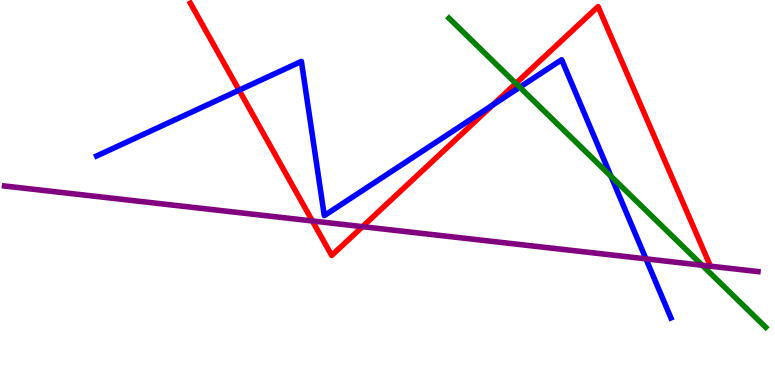[{'lines': ['blue', 'red'], 'intersections': [{'x': 3.09, 'y': 7.66}, {'x': 6.36, 'y': 7.27}]}, {'lines': ['green', 'red'], 'intersections': [{'x': 6.66, 'y': 7.83}]}, {'lines': ['purple', 'red'], 'intersections': [{'x': 4.03, 'y': 4.26}, {'x': 4.68, 'y': 4.11}]}, {'lines': ['blue', 'green'], 'intersections': [{'x': 6.71, 'y': 7.73}, {'x': 7.88, 'y': 5.42}]}, {'lines': ['blue', 'purple'], 'intersections': [{'x': 8.33, 'y': 3.28}]}, {'lines': ['green', 'purple'], 'intersections': [{'x': 9.06, 'y': 3.11}]}]